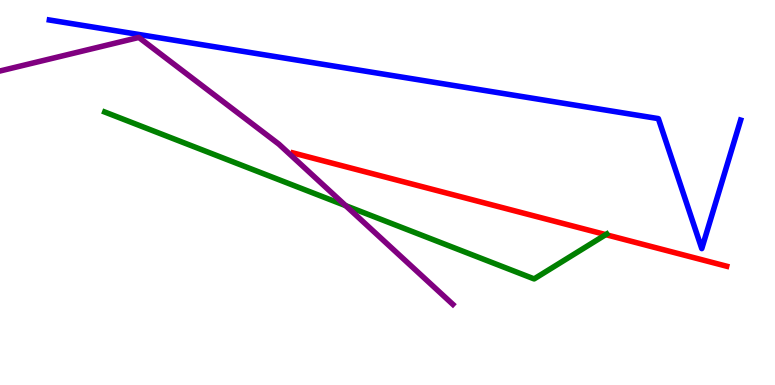[{'lines': ['blue', 'red'], 'intersections': []}, {'lines': ['green', 'red'], 'intersections': [{'x': 7.82, 'y': 3.91}]}, {'lines': ['purple', 'red'], 'intersections': []}, {'lines': ['blue', 'green'], 'intersections': []}, {'lines': ['blue', 'purple'], 'intersections': []}, {'lines': ['green', 'purple'], 'intersections': [{'x': 4.46, 'y': 4.66}]}]